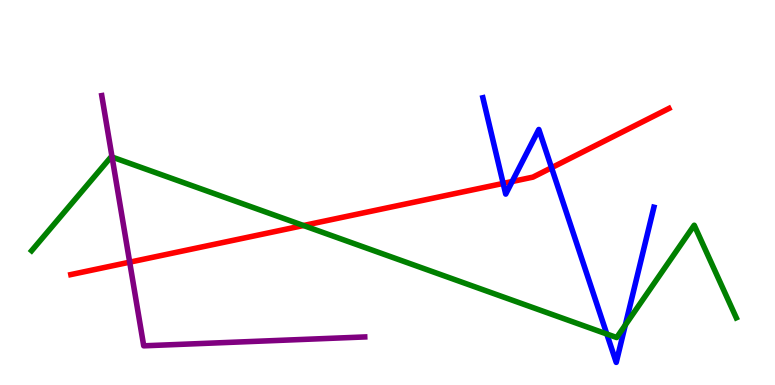[{'lines': ['blue', 'red'], 'intersections': [{'x': 6.49, 'y': 5.24}, {'x': 6.61, 'y': 5.29}, {'x': 7.12, 'y': 5.64}]}, {'lines': ['green', 'red'], 'intersections': [{'x': 3.92, 'y': 4.14}]}, {'lines': ['purple', 'red'], 'intersections': [{'x': 1.67, 'y': 3.19}]}, {'lines': ['blue', 'green'], 'intersections': [{'x': 7.83, 'y': 1.32}, {'x': 8.07, 'y': 1.56}]}, {'lines': ['blue', 'purple'], 'intersections': []}, {'lines': ['green', 'purple'], 'intersections': [{'x': 1.45, 'y': 5.92}]}]